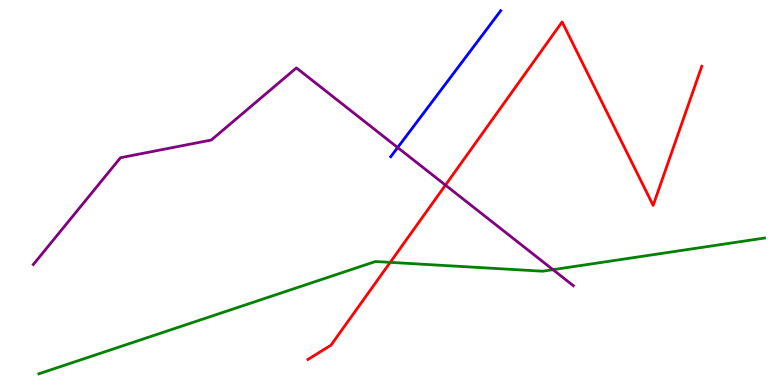[{'lines': ['blue', 'red'], 'intersections': []}, {'lines': ['green', 'red'], 'intersections': [{'x': 5.04, 'y': 3.19}]}, {'lines': ['purple', 'red'], 'intersections': [{'x': 5.75, 'y': 5.19}]}, {'lines': ['blue', 'green'], 'intersections': []}, {'lines': ['blue', 'purple'], 'intersections': [{'x': 5.13, 'y': 6.17}]}, {'lines': ['green', 'purple'], 'intersections': [{'x': 7.13, 'y': 3.0}]}]